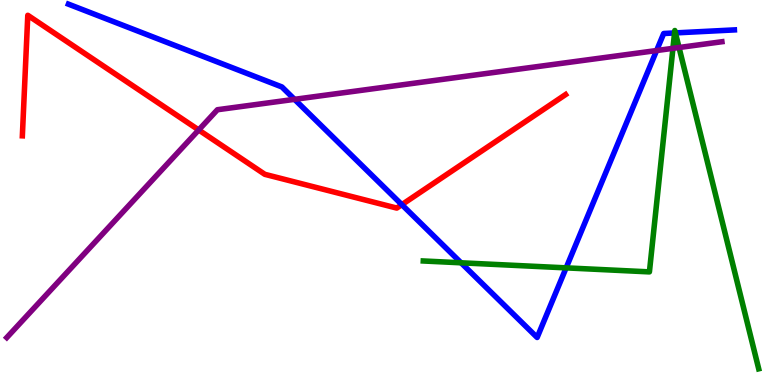[{'lines': ['blue', 'red'], 'intersections': [{'x': 5.18, 'y': 4.68}]}, {'lines': ['green', 'red'], 'intersections': []}, {'lines': ['purple', 'red'], 'intersections': [{'x': 2.56, 'y': 6.62}]}, {'lines': ['blue', 'green'], 'intersections': [{'x': 5.95, 'y': 3.17}, {'x': 7.3, 'y': 3.04}, {'x': 8.7, 'y': 9.14}, {'x': 8.72, 'y': 9.15}]}, {'lines': ['blue', 'purple'], 'intersections': [{'x': 3.8, 'y': 7.42}, {'x': 8.47, 'y': 8.69}]}, {'lines': ['green', 'purple'], 'intersections': [{'x': 8.68, 'y': 8.74}, {'x': 8.76, 'y': 8.77}]}]